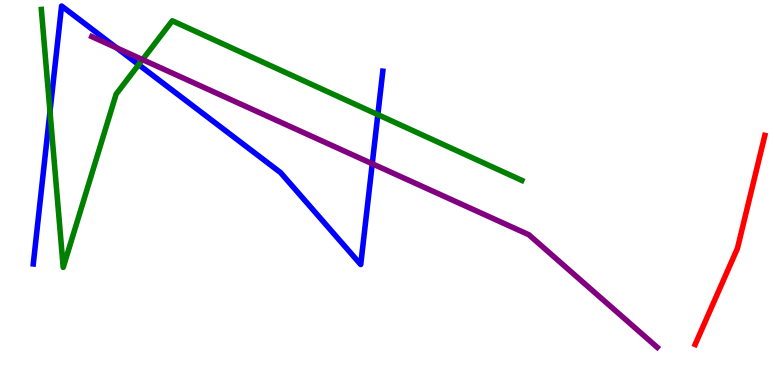[{'lines': ['blue', 'red'], 'intersections': []}, {'lines': ['green', 'red'], 'intersections': []}, {'lines': ['purple', 'red'], 'intersections': []}, {'lines': ['blue', 'green'], 'intersections': [{'x': 0.645, 'y': 7.1}, {'x': 1.79, 'y': 8.32}, {'x': 4.88, 'y': 7.02}]}, {'lines': ['blue', 'purple'], 'intersections': [{'x': 1.5, 'y': 8.76}, {'x': 4.8, 'y': 5.75}]}, {'lines': ['green', 'purple'], 'intersections': [{'x': 1.84, 'y': 8.45}]}]